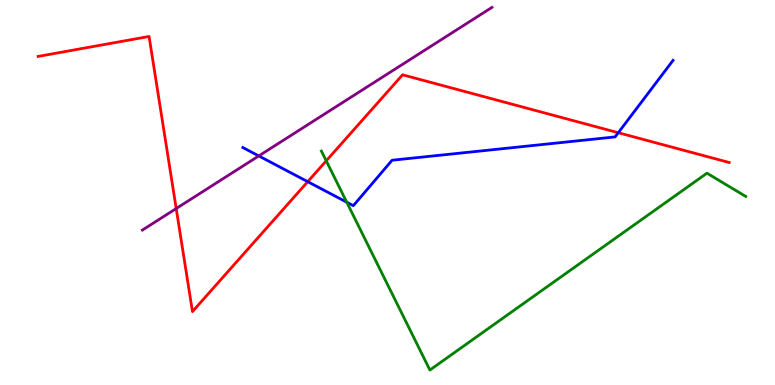[{'lines': ['blue', 'red'], 'intersections': [{'x': 3.97, 'y': 5.28}, {'x': 7.98, 'y': 6.55}]}, {'lines': ['green', 'red'], 'intersections': [{'x': 4.21, 'y': 5.82}]}, {'lines': ['purple', 'red'], 'intersections': [{'x': 2.27, 'y': 4.58}]}, {'lines': ['blue', 'green'], 'intersections': [{'x': 4.47, 'y': 4.75}]}, {'lines': ['blue', 'purple'], 'intersections': [{'x': 3.34, 'y': 5.95}]}, {'lines': ['green', 'purple'], 'intersections': []}]